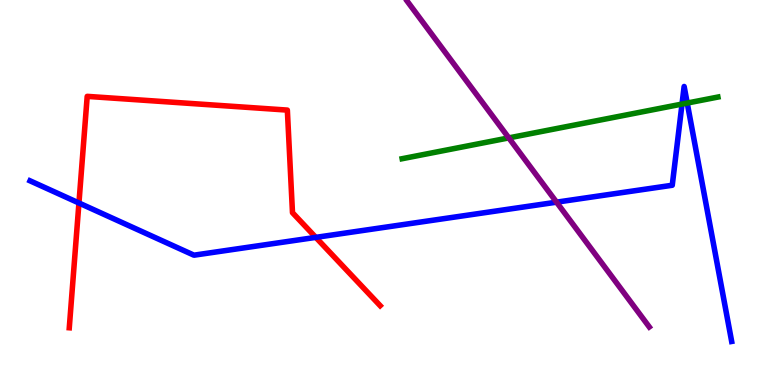[{'lines': ['blue', 'red'], 'intersections': [{'x': 1.02, 'y': 4.73}, {'x': 4.07, 'y': 3.83}]}, {'lines': ['green', 'red'], 'intersections': []}, {'lines': ['purple', 'red'], 'intersections': []}, {'lines': ['blue', 'green'], 'intersections': [{'x': 8.8, 'y': 7.3}, {'x': 8.87, 'y': 7.32}]}, {'lines': ['blue', 'purple'], 'intersections': [{'x': 7.18, 'y': 4.75}]}, {'lines': ['green', 'purple'], 'intersections': [{'x': 6.57, 'y': 6.42}]}]